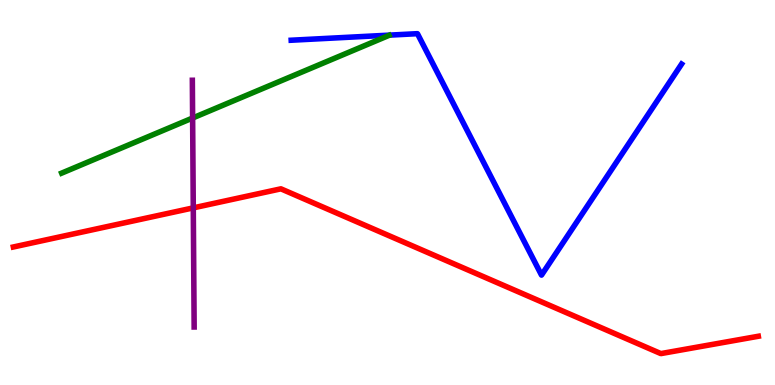[{'lines': ['blue', 'red'], 'intersections': []}, {'lines': ['green', 'red'], 'intersections': []}, {'lines': ['purple', 'red'], 'intersections': [{'x': 2.49, 'y': 4.6}]}, {'lines': ['blue', 'green'], 'intersections': []}, {'lines': ['blue', 'purple'], 'intersections': []}, {'lines': ['green', 'purple'], 'intersections': [{'x': 2.49, 'y': 6.93}]}]